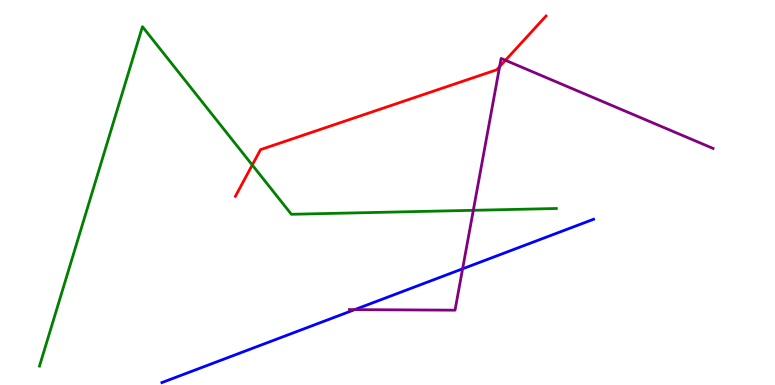[{'lines': ['blue', 'red'], 'intersections': []}, {'lines': ['green', 'red'], 'intersections': [{'x': 3.25, 'y': 5.71}]}, {'lines': ['purple', 'red'], 'intersections': [{'x': 6.45, 'y': 8.27}, {'x': 6.52, 'y': 8.43}]}, {'lines': ['blue', 'green'], 'intersections': []}, {'lines': ['blue', 'purple'], 'intersections': [{'x': 4.58, 'y': 1.96}, {'x': 5.97, 'y': 3.02}]}, {'lines': ['green', 'purple'], 'intersections': [{'x': 6.11, 'y': 4.54}]}]